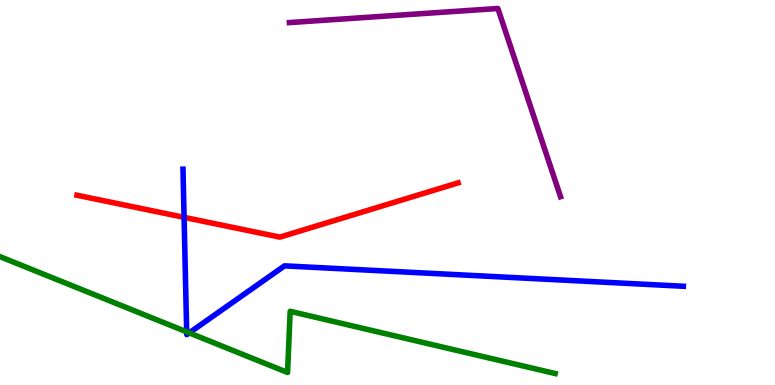[{'lines': ['blue', 'red'], 'intersections': [{'x': 2.38, 'y': 4.35}]}, {'lines': ['green', 'red'], 'intersections': []}, {'lines': ['purple', 'red'], 'intersections': []}, {'lines': ['blue', 'green'], 'intersections': [{'x': 2.41, 'y': 1.38}, {'x': 2.44, 'y': 1.35}]}, {'lines': ['blue', 'purple'], 'intersections': []}, {'lines': ['green', 'purple'], 'intersections': []}]